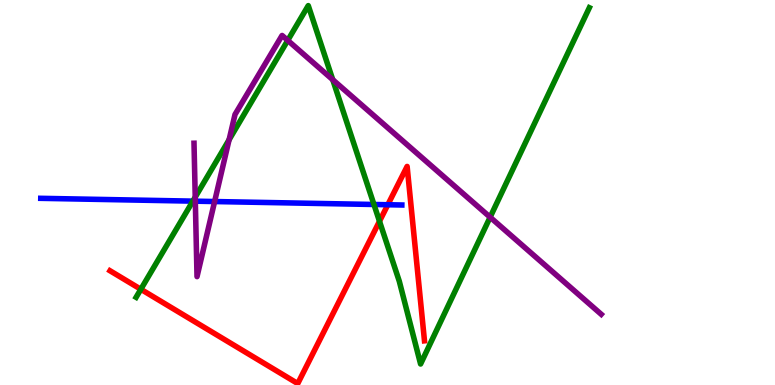[{'lines': ['blue', 'red'], 'intersections': [{'x': 5.0, 'y': 4.68}]}, {'lines': ['green', 'red'], 'intersections': [{'x': 1.82, 'y': 2.49}, {'x': 4.9, 'y': 4.25}]}, {'lines': ['purple', 'red'], 'intersections': []}, {'lines': ['blue', 'green'], 'intersections': [{'x': 2.49, 'y': 4.78}, {'x': 4.83, 'y': 4.69}]}, {'lines': ['blue', 'purple'], 'intersections': [{'x': 2.52, 'y': 4.77}, {'x': 2.77, 'y': 4.77}]}, {'lines': ['green', 'purple'], 'intersections': [{'x': 2.52, 'y': 4.88}, {'x': 2.96, 'y': 6.37}, {'x': 3.71, 'y': 8.95}, {'x': 4.29, 'y': 7.93}, {'x': 6.32, 'y': 4.36}]}]